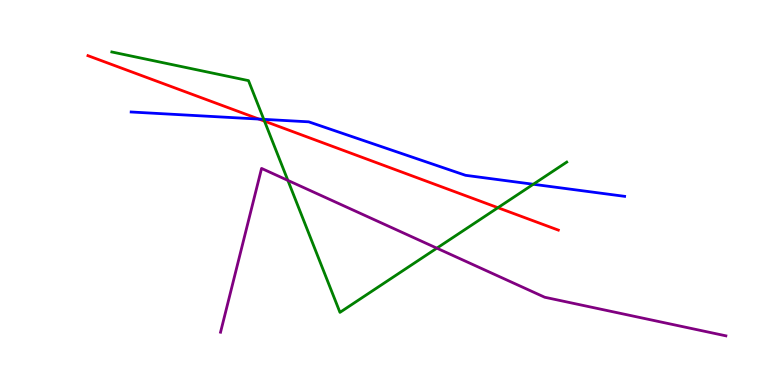[{'lines': ['blue', 'red'], 'intersections': [{'x': 3.34, 'y': 6.91}]}, {'lines': ['green', 'red'], 'intersections': [{'x': 3.41, 'y': 6.85}, {'x': 6.42, 'y': 4.61}]}, {'lines': ['purple', 'red'], 'intersections': []}, {'lines': ['blue', 'green'], 'intersections': [{'x': 3.4, 'y': 6.9}, {'x': 6.88, 'y': 5.21}]}, {'lines': ['blue', 'purple'], 'intersections': []}, {'lines': ['green', 'purple'], 'intersections': [{'x': 3.71, 'y': 5.31}, {'x': 5.64, 'y': 3.55}]}]